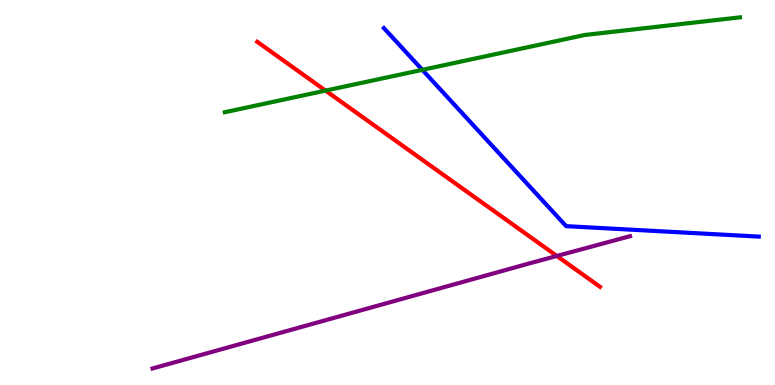[{'lines': ['blue', 'red'], 'intersections': []}, {'lines': ['green', 'red'], 'intersections': [{'x': 4.2, 'y': 7.65}]}, {'lines': ['purple', 'red'], 'intersections': [{'x': 7.19, 'y': 3.35}]}, {'lines': ['blue', 'green'], 'intersections': [{'x': 5.45, 'y': 8.19}]}, {'lines': ['blue', 'purple'], 'intersections': []}, {'lines': ['green', 'purple'], 'intersections': []}]